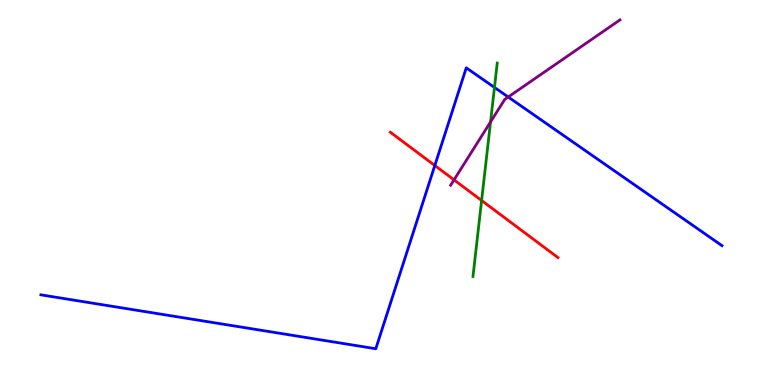[{'lines': ['blue', 'red'], 'intersections': [{'x': 5.61, 'y': 5.7}]}, {'lines': ['green', 'red'], 'intersections': [{'x': 6.21, 'y': 4.79}]}, {'lines': ['purple', 'red'], 'intersections': [{'x': 5.86, 'y': 5.33}]}, {'lines': ['blue', 'green'], 'intersections': [{'x': 6.38, 'y': 7.73}]}, {'lines': ['blue', 'purple'], 'intersections': [{'x': 6.56, 'y': 7.48}]}, {'lines': ['green', 'purple'], 'intersections': [{'x': 6.33, 'y': 6.83}]}]